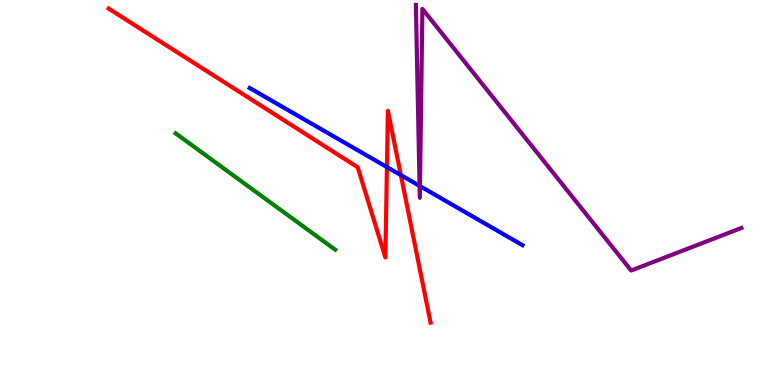[{'lines': ['blue', 'red'], 'intersections': [{'x': 4.99, 'y': 5.66}, {'x': 5.17, 'y': 5.45}]}, {'lines': ['green', 'red'], 'intersections': []}, {'lines': ['purple', 'red'], 'intersections': []}, {'lines': ['blue', 'green'], 'intersections': []}, {'lines': ['blue', 'purple'], 'intersections': [{'x': 5.41, 'y': 5.17}, {'x': 5.42, 'y': 5.17}]}, {'lines': ['green', 'purple'], 'intersections': []}]